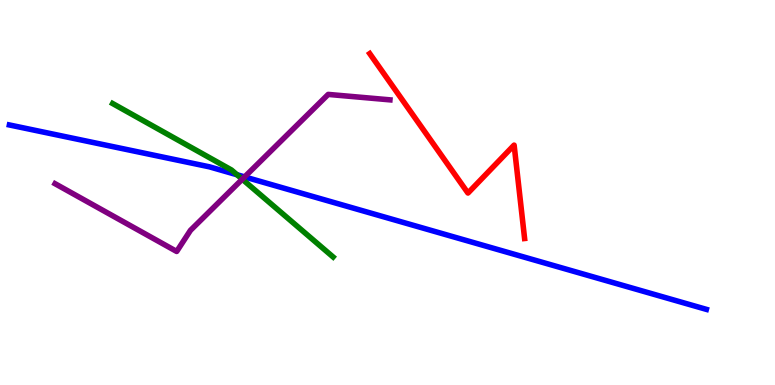[{'lines': ['blue', 'red'], 'intersections': []}, {'lines': ['green', 'red'], 'intersections': []}, {'lines': ['purple', 'red'], 'intersections': []}, {'lines': ['blue', 'green'], 'intersections': [{'x': 3.06, 'y': 5.46}]}, {'lines': ['blue', 'purple'], 'intersections': [{'x': 3.16, 'y': 5.4}]}, {'lines': ['green', 'purple'], 'intersections': [{'x': 3.13, 'y': 5.34}]}]